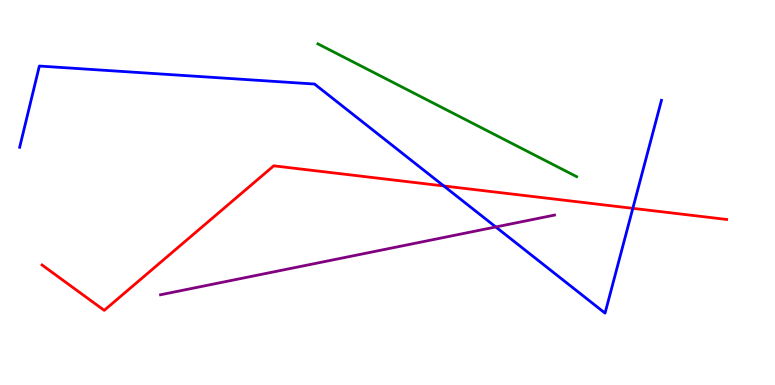[{'lines': ['blue', 'red'], 'intersections': [{'x': 5.73, 'y': 5.17}, {'x': 8.17, 'y': 4.59}]}, {'lines': ['green', 'red'], 'intersections': []}, {'lines': ['purple', 'red'], 'intersections': []}, {'lines': ['blue', 'green'], 'intersections': []}, {'lines': ['blue', 'purple'], 'intersections': [{'x': 6.4, 'y': 4.1}]}, {'lines': ['green', 'purple'], 'intersections': []}]